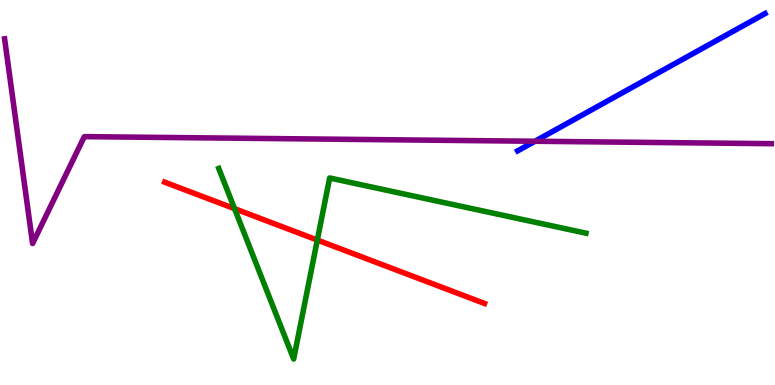[{'lines': ['blue', 'red'], 'intersections': []}, {'lines': ['green', 'red'], 'intersections': [{'x': 3.03, 'y': 4.58}, {'x': 4.09, 'y': 3.76}]}, {'lines': ['purple', 'red'], 'intersections': []}, {'lines': ['blue', 'green'], 'intersections': []}, {'lines': ['blue', 'purple'], 'intersections': [{'x': 6.9, 'y': 6.33}]}, {'lines': ['green', 'purple'], 'intersections': []}]